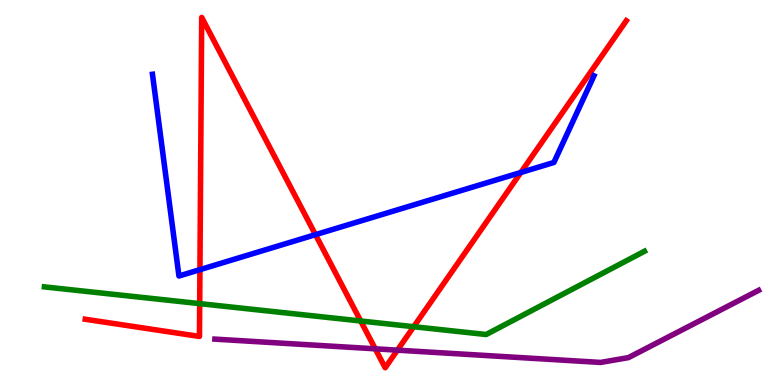[{'lines': ['blue', 'red'], 'intersections': [{'x': 2.58, 'y': 3.0}, {'x': 4.07, 'y': 3.9}, {'x': 6.72, 'y': 5.52}]}, {'lines': ['green', 'red'], 'intersections': [{'x': 2.58, 'y': 2.11}, {'x': 4.65, 'y': 1.66}, {'x': 5.34, 'y': 1.51}]}, {'lines': ['purple', 'red'], 'intersections': [{'x': 4.84, 'y': 0.94}, {'x': 5.13, 'y': 0.905}]}, {'lines': ['blue', 'green'], 'intersections': []}, {'lines': ['blue', 'purple'], 'intersections': []}, {'lines': ['green', 'purple'], 'intersections': []}]